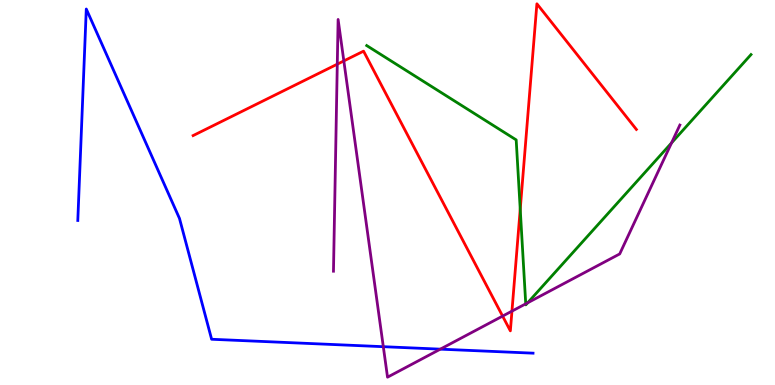[{'lines': ['blue', 'red'], 'intersections': []}, {'lines': ['green', 'red'], 'intersections': [{'x': 6.71, 'y': 4.57}]}, {'lines': ['purple', 'red'], 'intersections': [{'x': 4.35, 'y': 8.33}, {'x': 4.44, 'y': 8.42}, {'x': 6.49, 'y': 1.79}, {'x': 6.61, 'y': 1.92}]}, {'lines': ['blue', 'green'], 'intersections': []}, {'lines': ['blue', 'purple'], 'intersections': [{'x': 4.95, 'y': 0.995}, {'x': 5.68, 'y': 0.931}]}, {'lines': ['green', 'purple'], 'intersections': [{'x': 6.78, 'y': 2.11}, {'x': 6.81, 'y': 2.14}, {'x': 8.66, 'y': 6.29}]}]